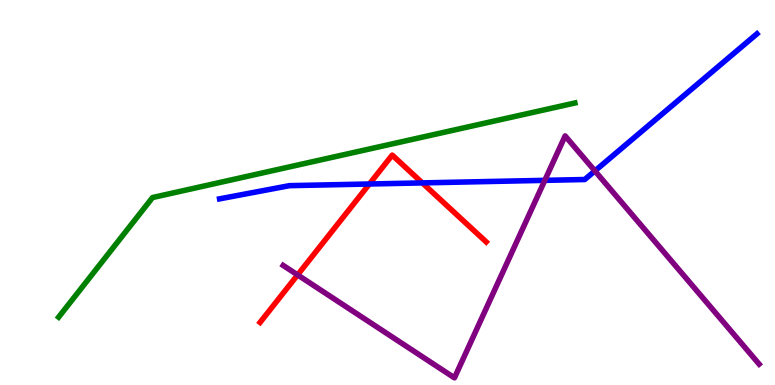[{'lines': ['blue', 'red'], 'intersections': [{'x': 4.77, 'y': 5.22}, {'x': 5.45, 'y': 5.25}]}, {'lines': ['green', 'red'], 'intersections': []}, {'lines': ['purple', 'red'], 'intersections': [{'x': 3.84, 'y': 2.86}]}, {'lines': ['blue', 'green'], 'intersections': []}, {'lines': ['blue', 'purple'], 'intersections': [{'x': 7.03, 'y': 5.32}, {'x': 7.68, 'y': 5.56}]}, {'lines': ['green', 'purple'], 'intersections': []}]